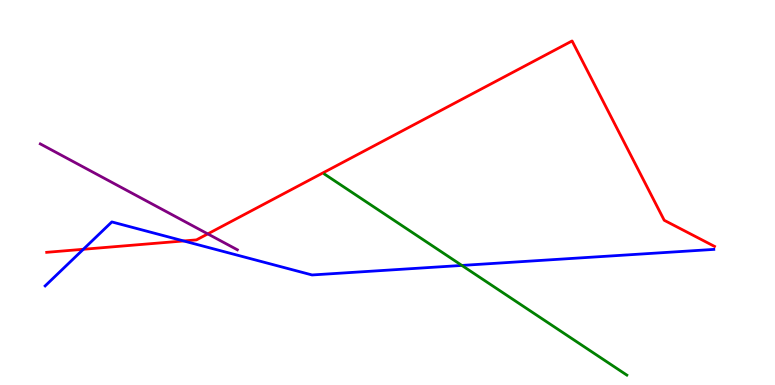[{'lines': ['blue', 'red'], 'intersections': [{'x': 1.08, 'y': 3.53}, {'x': 2.37, 'y': 3.74}]}, {'lines': ['green', 'red'], 'intersections': []}, {'lines': ['purple', 'red'], 'intersections': [{'x': 2.68, 'y': 3.92}]}, {'lines': ['blue', 'green'], 'intersections': [{'x': 5.96, 'y': 3.11}]}, {'lines': ['blue', 'purple'], 'intersections': []}, {'lines': ['green', 'purple'], 'intersections': []}]